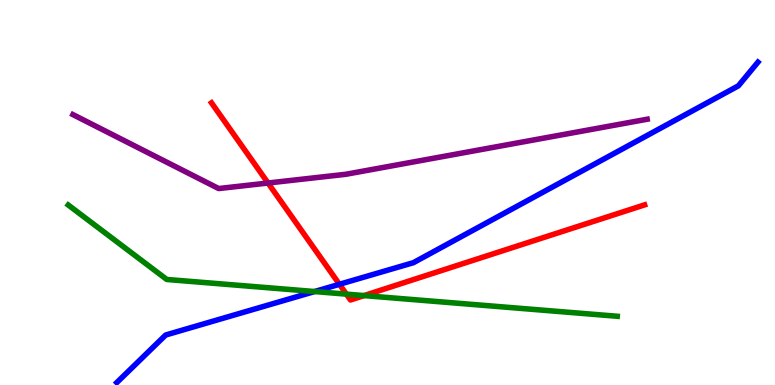[{'lines': ['blue', 'red'], 'intersections': [{'x': 4.38, 'y': 2.62}]}, {'lines': ['green', 'red'], 'intersections': [{'x': 4.47, 'y': 2.36}, {'x': 4.7, 'y': 2.32}]}, {'lines': ['purple', 'red'], 'intersections': [{'x': 3.46, 'y': 5.25}]}, {'lines': ['blue', 'green'], 'intersections': [{'x': 4.06, 'y': 2.43}]}, {'lines': ['blue', 'purple'], 'intersections': []}, {'lines': ['green', 'purple'], 'intersections': []}]